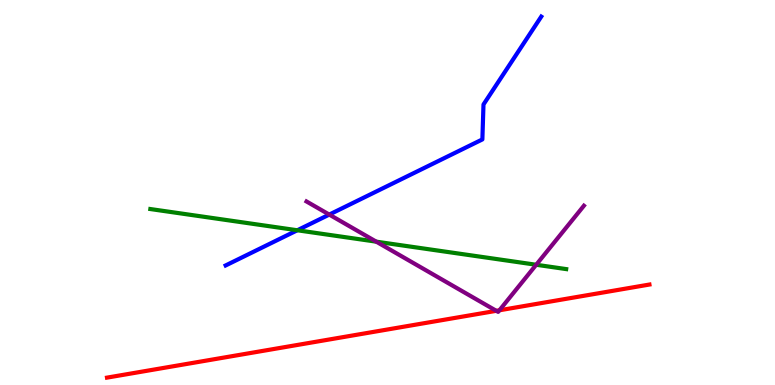[{'lines': ['blue', 'red'], 'intersections': []}, {'lines': ['green', 'red'], 'intersections': []}, {'lines': ['purple', 'red'], 'intersections': [{'x': 6.4, 'y': 1.93}, {'x': 6.44, 'y': 1.94}]}, {'lines': ['blue', 'green'], 'intersections': [{'x': 3.84, 'y': 4.02}]}, {'lines': ['blue', 'purple'], 'intersections': [{'x': 4.25, 'y': 4.43}]}, {'lines': ['green', 'purple'], 'intersections': [{'x': 4.86, 'y': 3.72}, {'x': 6.92, 'y': 3.12}]}]